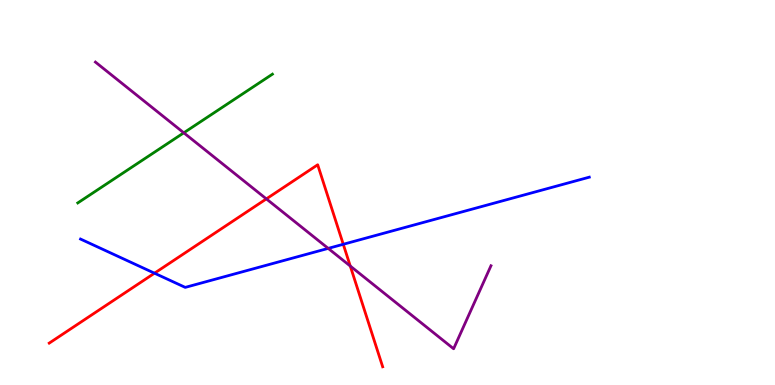[{'lines': ['blue', 'red'], 'intersections': [{'x': 1.99, 'y': 2.9}, {'x': 4.43, 'y': 3.65}]}, {'lines': ['green', 'red'], 'intersections': []}, {'lines': ['purple', 'red'], 'intersections': [{'x': 3.44, 'y': 4.83}, {'x': 4.52, 'y': 3.09}]}, {'lines': ['blue', 'green'], 'intersections': []}, {'lines': ['blue', 'purple'], 'intersections': [{'x': 4.23, 'y': 3.55}]}, {'lines': ['green', 'purple'], 'intersections': [{'x': 2.37, 'y': 6.55}]}]